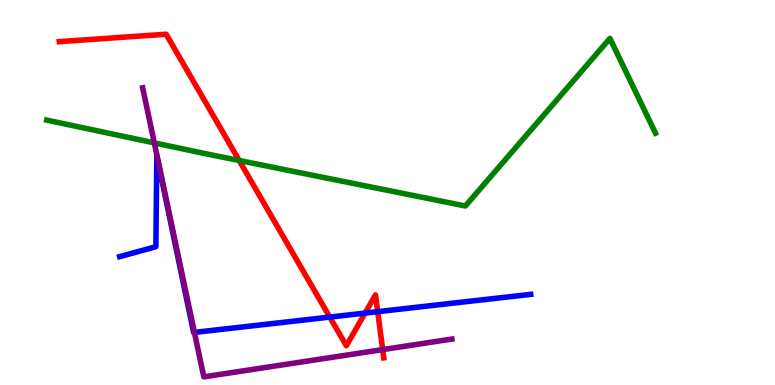[{'lines': ['blue', 'red'], 'intersections': [{'x': 4.26, 'y': 1.76}, {'x': 4.71, 'y': 1.87}, {'x': 4.87, 'y': 1.9}]}, {'lines': ['green', 'red'], 'intersections': [{'x': 3.09, 'y': 5.83}]}, {'lines': ['purple', 'red'], 'intersections': [{'x': 4.94, 'y': 0.919}]}, {'lines': ['blue', 'green'], 'intersections': []}, {'lines': ['blue', 'purple'], 'intersections': [{'x': 2.51, 'y': 1.37}]}, {'lines': ['green', 'purple'], 'intersections': [{'x': 1.99, 'y': 6.29}]}]